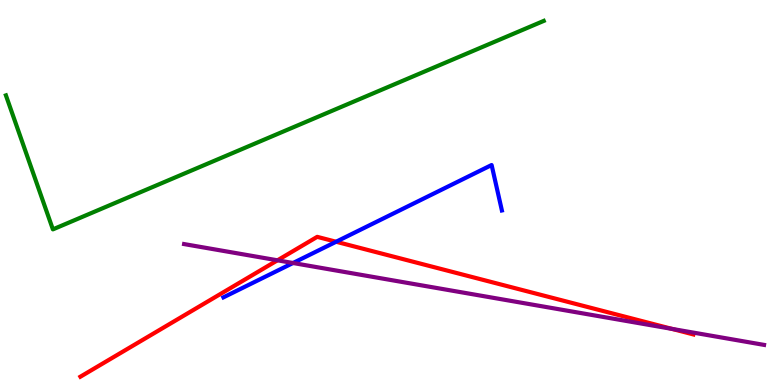[{'lines': ['blue', 'red'], 'intersections': [{'x': 4.34, 'y': 3.72}]}, {'lines': ['green', 'red'], 'intersections': []}, {'lines': ['purple', 'red'], 'intersections': [{'x': 3.58, 'y': 3.24}, {'x': 8.67, 'y': 1.46}]}, {'lines': ['blue', 'green'], 'intersections': []}, {'lines': ['blue', 'purple'], 'intersections': [{'x': 3.78, 'y': 3.17}]}, {'lines': ['green', 'purple'], 'intersections': []}]